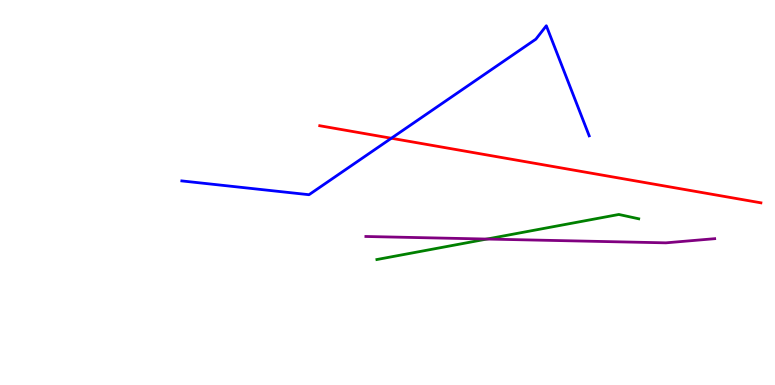[{'lines': ['blue', 'red'], 'intersections': [{'x': 5.05, 'y': 6.41}]}, {'lines': ['green', 'red'], 'intersections': []}, {'lines': ['purple', 'red'], 'intersections': []}, {'lines': ['blue', 'green'], 'intersections': []}, {'lines': ['blue', 'purple'], 'intersections': []}, {'lines': ['green', 'purple'], 'intersections': [{'x': 6.28, 'y': 3.79}]}]